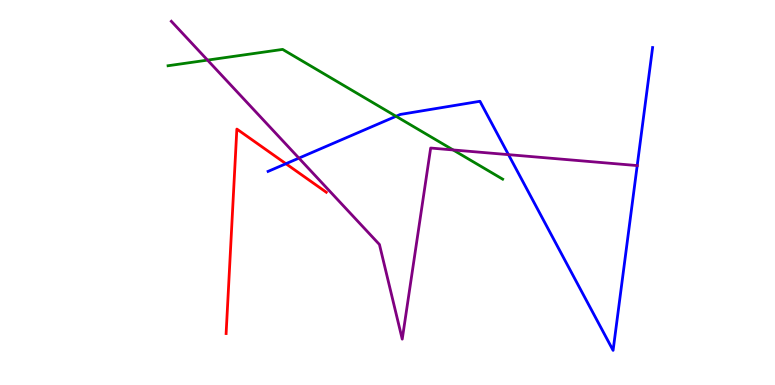[{'lines': ['blue', 'red'], 'intersections': [{'x': 3.69, 'y': 5.75}]}, {'lines': ['green', 'red'], 'intersections': []}, {'lines': ['purple', 'red'], 'intersections': []}, {'lines': ['blue', 'green'], 'intersections': [{'x': 5.11, 'y': 6.98}]}, {'lines': ['blue', 'purple'], 'intersections': [{'x': 3.86, 'y': 5.89}, {'x': 6.56, 'y': 5.98}, {'x': 8.22, 'y': 5.7}]}, {'lines': ['green', 'purple'], 'intersections': [{'x': 2.68, 'y': 8.44}, {'x': 5.85, 'y': 6.11}]}]